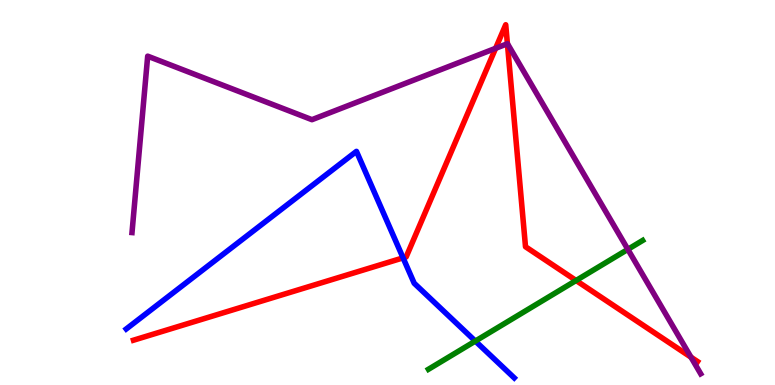[{'lines': ['blue', 'red'], 'intersections': [{'x': 5.2, 'y': 3.3}]}, {'lines': ['green', 'red'], 'intersections': [{'x': 7.43, 'y': 2.71}]}, {'lines': ['purple', 'red'], 'intersections': [{'x': 6.39, 'y': 8.75}, {'x': 6.55, 'y': 8.86}, {'x': 8.92, 'y': 0.723}]}, {'lines': ['blue', 'green'], 'intersections': [{'x': 6.13, 'y': 1.14}]}, {'lines': ['blue', 'purple'], 'intersections': []}, {'lines': ['green', 'purple'], 'intersections': [{'x': 8.1, 'y': 3.52}]}]